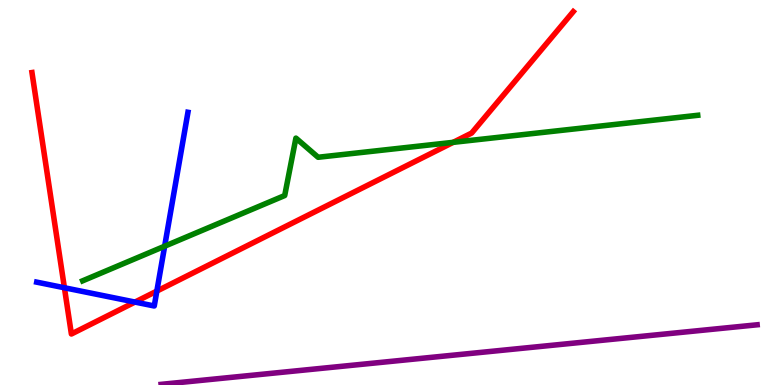[{'lines': ['blue', 'red'], 'intersections': [{'x': 0.831, 'y': 2.53}, {'x': 1.74, 'y': 2.15}, {'x': 2.02, 'y': 2.44}]}, {'lines': ['green', 'red'], 'intersections': [{'x': 5.85, 'y': 6.3}]}, {'lines': ['purple', 'red'], 'intersections': []}, {'lines': ['blue', 'green'], 'intersections': [{'x': 2.12, 'y': 3.61}]}, {'lines': ['blue', 'purple'], 'intersections': []}, {'lines': ['green', 'purple'], 'intersections': []}]